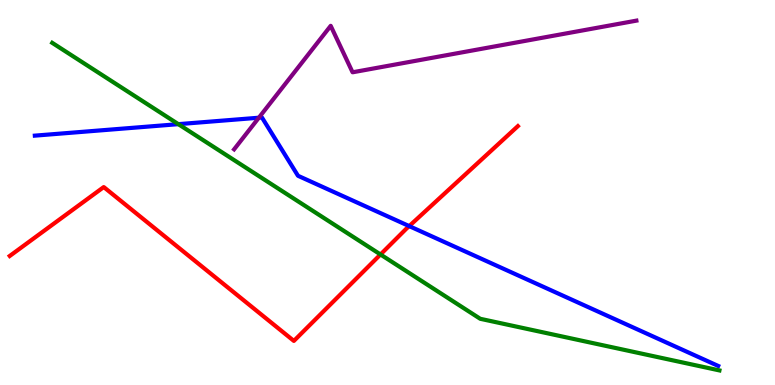[{'lines': ['blue', 'red'], 'intersections': [{'x': 5.28, 'y': 4.13}]}, {'lines': ['green', 'red'], 'intersections': [{'x': 4.91, 'y': 3.39}]}, {'lines': ['purple', 'red'], 'intersections': []}, {'lines': ['blue', 'green'], 'intersections': [{'x': 2.3, 'y': 6.78}]}, {'lines': ['blue', 'purple'], 'intersections': [{'x': 3.34, 'y': 6.94}]}, {'lines': ['green', 'purple'], 'intersections': []}]